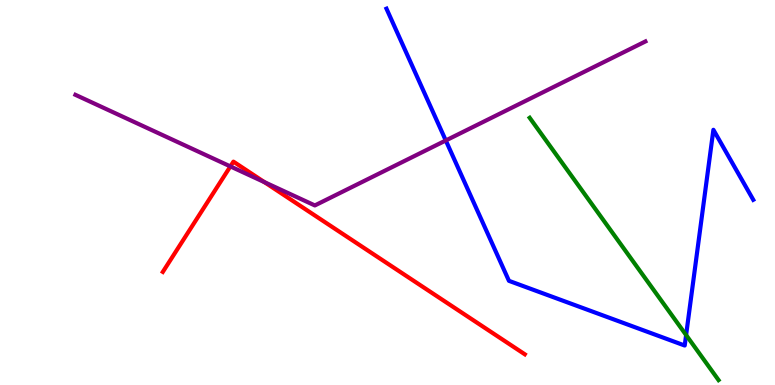[{'lines': ['blue', 'red'], 'intersections': []}, {'lines': ['green', 'red'], 'intersections': []}, {'lines': ['purple', 'red'], 'intersections': [{'x': 2.97, 'y': 5.68}, {'x': 3.41, 'y': 5.27}]}, {'lines': ['blue', 'green'], 'intersections': [{'x': 8.85, 'y': 1.3}]}, {'lines': ['blue', 'purple'], 'intersections': [{'x': 5.75, 'y': 6.35}]}, {'lines': ['green', 'purple'], 'intersections': []}]